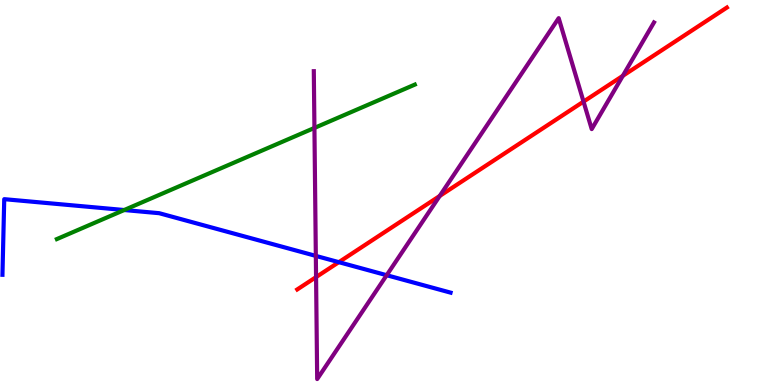[{'lines': ['blue', 'red'], 'intersections': [{'x': 4.37, 'y': 3.19}]}, {'lines': ['green', 'red'], 'intersections': []}, {'lines': ['purple', 'red'], 'intersections': [{'x': 4.08, 'y': 2.8}, {'x': 5.67, 'y': 4.91}, {'x': 7.53, 'y': 7.36}, {'x': 8.04, 'y': 8.03}]}, {'lines': ['blue', 'green'], 'intersections': [{'x': 1.6, 'y': 4.54}]}, {'lines': ['blue', 'purple'], 'intersections': [{'x': 4.08, 'y': 3.35}, {'x': 4.99, 'y': 2.85}]}, {'lines': ['green', 'purple'], 'intersections': [{'x': 4.06, 'y': 6.68}]}]